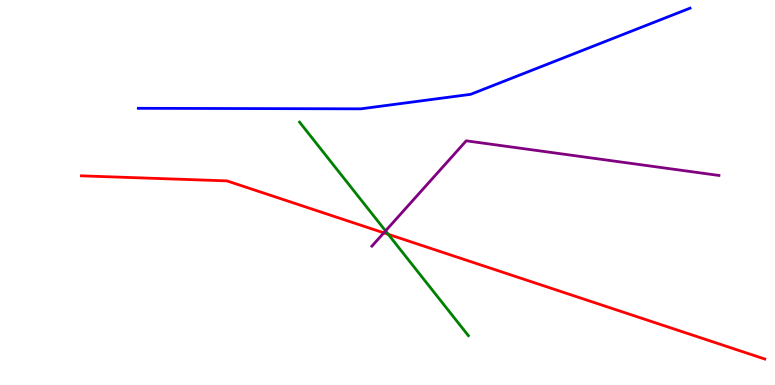[{'lines': ['blue', 'red'], 'intersections': []}, {'lines': ['green', 'red'], 'intersections': [{'x': 5.01, 'y': 3.91}]}, {'lines': ['purple', 'red'], 'intersections': [{'x': 4.95, 'y': 3.95}]}, {'lines': ['blue', 'green'], 'intersections': []}, {'lines': ['blue', 'purple'], 'intersections': []}, {'lines': ['green', 'purple'], 'intersections': [{'x': 4.97, 'y': 4.0}]}]